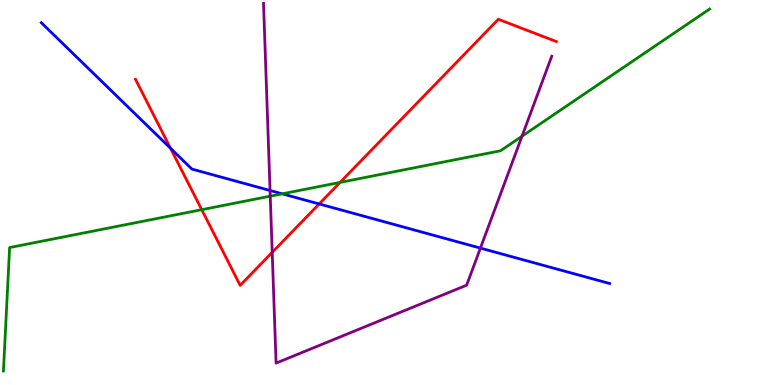[{'lines': ['blue', 'red'], 'intersections': [{'x': 2.2, 'y': 6.15}, {'x': 4.12, 'y': 4.7}]}, {'lines': ['green', 'red'], 'intersections': [{'x': 2.6, 'y': 4.55}, {'x': 4.39, 'y': 5.26}]}, {'lines': ['purple', 'red'], 'intersections': [{'x': 3.51, 'y': 3.45}]}, {'lines': ['blue', 'green'], 'intersections': [{'x': 3.64, 'y': 4.97}]}, {'lines': ['blue', 'purple'], 'intersections': [{'x': 3.48, 'y': 5.05}, {'x': 6.2, 'y': 3.56}]}, {'lines': ['green', 'purple'], 'intersections': [{'x': 3.49, 'y': 4.9}, {'x': 6.74, 'y': 6.46}]}]